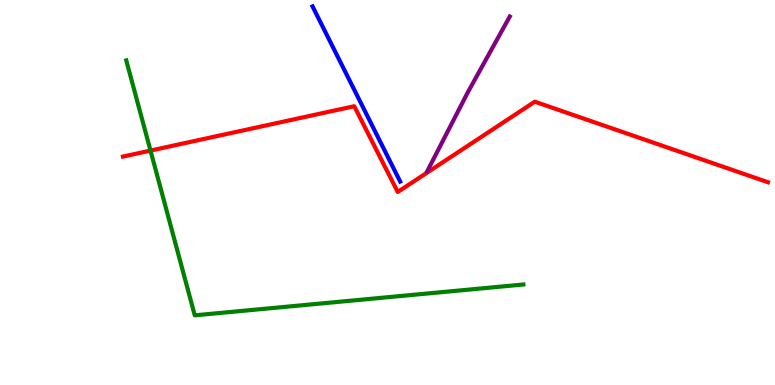[{'lines': ['blue', 'red'], 'intersections': []}, {'lines': ['green', 'red'], 'intersections': [{'x': 1.94, 'y': 6.09}]}, {'lines': ['purple', 'red'], 'intersections': []}, {'lines': ['blue', 'green'], 'intersections': []}, {'lines': ['blue', 'purple'], 'intersections': []}, {'lines': ['green', 'purple'], 'intersections': []}]